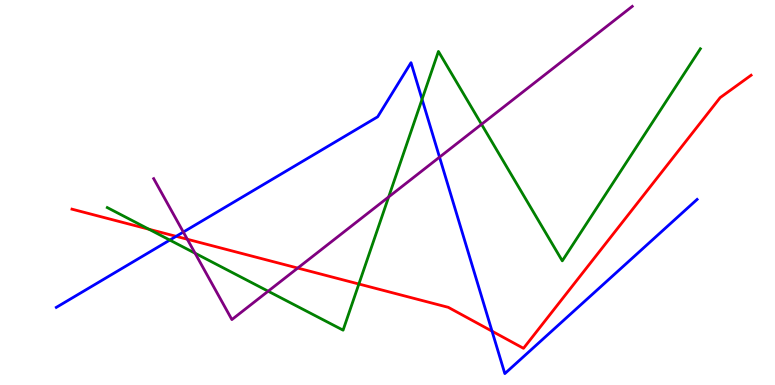[{'lines': ['blue', 'red'], 'intersections': [{'x': 2.27, 'y': 3.86}, {'x': 6.35, 'y': 1.4}]}, {'lines': ['green', 'red'], 'intersections': [{'x': 1.92, 'y': 4.05}, {'x': 4.63, 'y': 2.62}]}, {'lines': ['purple', 'red'], 'intersections': [{'x': 2.42, 'y': 3.79}, {'x': 3.84, 'y': 3.04}]}, {'lines': ['blue', 'green'], 'intersections': [{'x': 2.19, 'y': 3.76}, {'x': 5.45, 'y': 7.42}]}, {'lines': ['blue', 'purple'], 'intersections': [{'x': 2.37, 'y': 3.97}, {'x': 5.67, 'y': 5.92}]}, {'lines': ['green', 'purple'], 'intersections': [{'x': 2.52, 'y': 3.42}, {'x': 3.46, 'y': 2.44}, {'x': 5.01, 'y': 4.88}, {'x': 6.21, 'y': 6.77}]}]